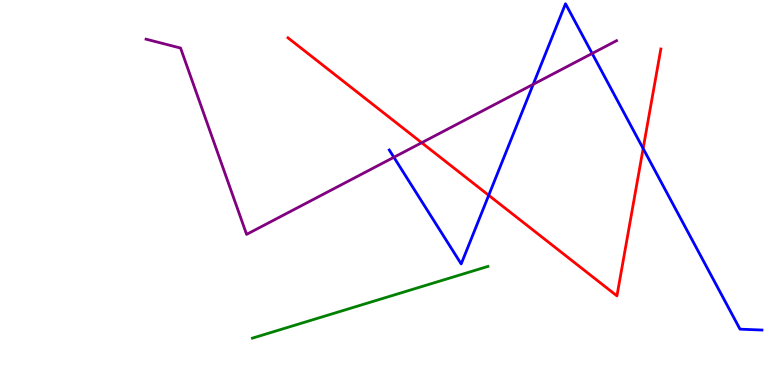[{'lines': ['blue', 'red'], 'intersections': [{'x': 6.31, 'y': 4.93}, {'x': 8.3, 'y': 6.14}]}, {'lines': ['green', 'red'], 'intersections': []}, {'lines': ['purple', 'red'], 'intersections': [{'x': 5.44, 'y': 6.29}]}, {'lines': ['blue', 'green'], 'intersections': []}, {'lines': ['blue', 'purple'], 'intersections': [{'x': 5.08, 'y': 5.91}, {'x': 6.88, 'y': 7.81}, {'x': 7.64, 'y': 8.61}]}, {'lines': ['green', 'purple'], 'intersections': []}]